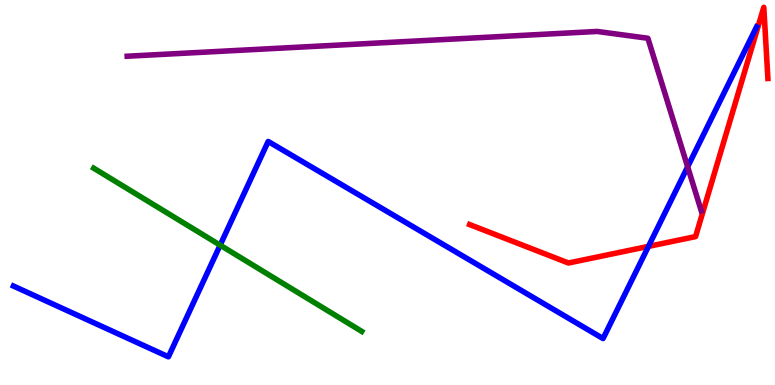[{'lines': ['blue', 'red'], 'intersections': [{'x': 8.37, 'y': 3.6}]}, {'lines': ['green', 'red'], 'intersections': []}, {'lines': ['purple', 'red'], 'intersections': []}, {'lines': ['blue', 'green'], 'intersections': [{'x': 2.84, 'y': 3.63}]}, {'lines': ['blue', 'purple'], 'intersections': [{'x': 8.87, 'y': 5.67}]}, {'lines': ['green', 'purple'], 'intersections': []}]